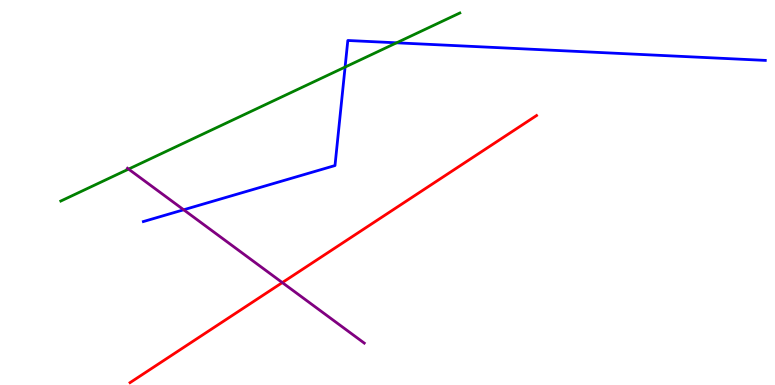[{'lines': ['blue', 'red'], 'intersections': []}, {'lines': ['green', 'red'], 'intersections': []}, {'lines': ['purple', 'red'], 'intersections': [{'x': 3.64, 'y': 2.66}]}, {'lines': ['blue', 'green'], 'intersections': [{'x': 4.45, 'y': 8.26}, {'x': 5.12, 'y': 8.89}]}, {'lines': ['blue', 'purple'], 'intersections': [{'x': 2.37, 'y': 4.55}]}, {'lines': ['green', 'purple'], 'intersections': [{'x': 1.66, 'y': 5.61}]}]